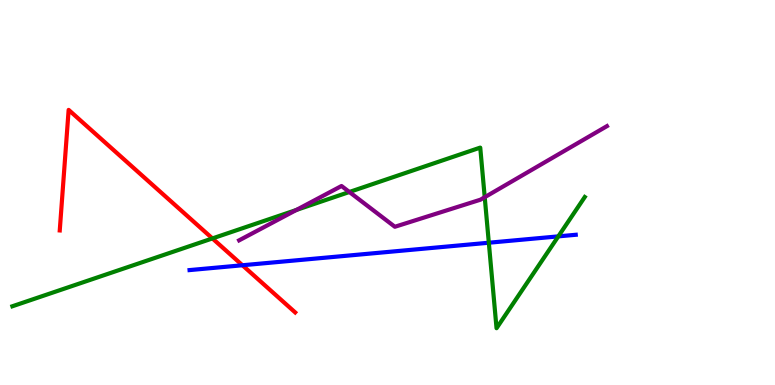[{'lines': ['blue', 'red'], 'intersections': [{'x': 3.13, 'y': 3.11}]}, {'lines': ['green', 'red'], 'intersections': [{'x': 2.74, 'y': 3.81}]}, {'lines': ['purple', 'red'], 'intersections': []}, {'lines': ['blue', 'green'], 'intersections': [{'x': 6.31, 'y': 3.7}, {'x': 7.2, 'y': 3.86}]}, {'lines': ['blue', 'purple'], 'intersections': []}, {'lines': ['green', 'purple'], 'intersections': [{'x': 3.82, 'y': 4.55}, {'x': 4.51, 'y': 5.01}, {'x': 6.25, 'y': 4.88}]}]